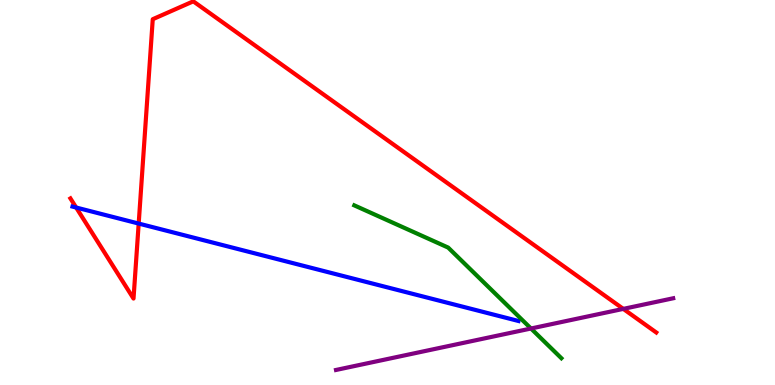[{'lines': ['blue', 'red'], 'intersections': [{'x': 0.983, 'y': 4.61}, {'x': 1.79, 'y': 4.19}]}, {'lines': ['green', 'red'], 'intersections': []}, {'lines': ['purple', 'red'], 'intersections': [{'x': 8.04, 'y': 1.98}]}, {'lines': ['blue', 'green'], 'intersections': []}, {'lines': ['blue', 'purple'], 'intersections': []}, {'lines': ['green', 'purple'], 'intersections': [{'x': 6.85, 'y': 1.47}]}]